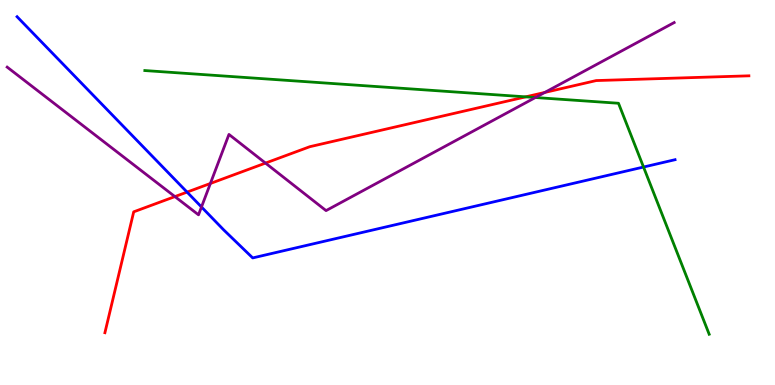[{'lines': ['blue', 'red'], 'intersections': [{'x': 2.41, 'y': 5.01}]}, {'lines': ['green', 'red'], 'intersections': [{'x': 6.78, 'y': 7.48}]}, {'lines': ['purple', 'red'], 'intersections': [{'x': 2.26, 'y': 4.89}, {'x': 2.71, 'y': 5.23}, {'x': 3.43, 'y': 5.76}, {'x': 7.03, 'y': 7.6}]}, {'lines': ['blue', 'green'], 'intersections': [{'x': 8.3, 'y': 5.66}]}, {'lines': ['blue', 'purple'], 'intersections': [{'x': 2.6, 'y': 4.62}]}, {'lines': ['green', 'purple'], 'intersections': [{'x': 6.91, 'y': 7.47}]}]